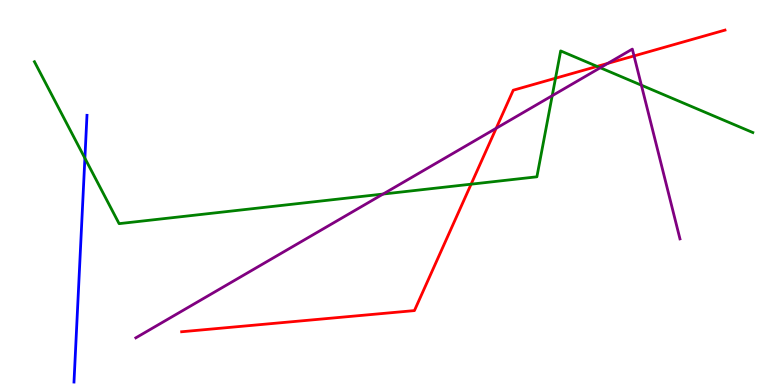[{'lines': ['blue', 'red'], 'intersections': []}, {'lines': ['green', 'red'], 'intersections': [{'x': 6.08, 'y': 5.22}, {'x': 7.17, 'y': 7.97}, {'x': 7.7, 'y': 8.28}]}, {'lines': ['purple', 'red'], 'intersections': [{'x': 6.4, 'y': 6.67}, {'x': 7.84, 'y': 8.35}, {'x': 8.18, 'y': 8.55}]}, {'lines': ['blue', 'green'], 'intersections': [{'x': 1.1, 'y': 5.89}]}, {'lines': ['blue', 'purple'], 'intersections': []}, {'lines': ['green', 'purple'], 'intersections': [{'x': 4.94, 'y': 4.96}, {'x': 7.13, 'y': 7.51}, {'x': 7.75, 'y': 8.24}, {'x': 8.28, 'y': 7.79}]}]